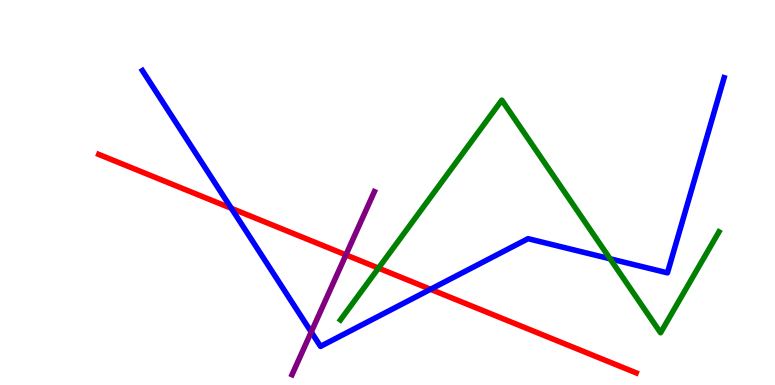[{'lines': ['blue', 'red'], 'intersections': [{'x': 2.99, 'y': 4.59}, {'x': 5.56, 'y': 2.49}]}, {'lines': ['green', 'red'], 'intersections': [{'x': 4.88, 'y': 3.04}]}, {'lines': ['purple', 'red'], 'intersections': [{'x': 4.46, 'y': 3.38}]}, {'lines': ['blue', 'green'], 'intersections': [{'x': 7.87, 'y': 3.28}]}, {'lines': ['blue', 'purple'], 'intersections': [{'x': 4.02, 'y': 1.38}]}, {'lines': ['green', 'purple'], 'intersections': []}]